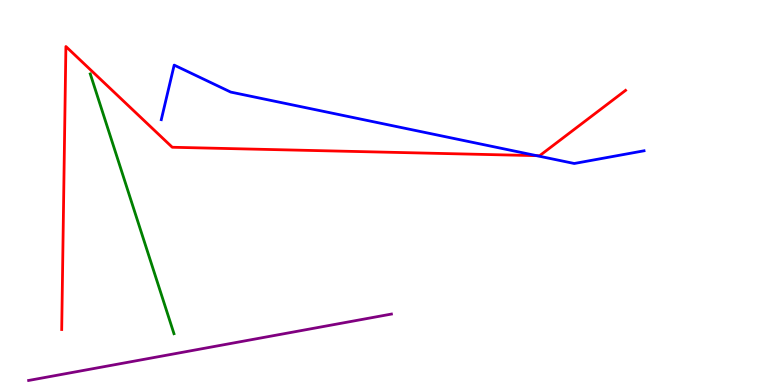[{'lines': ['blue', 'red'], 'intersections': [{'x': 6.92, 'y': 5.96}]}, {'lines': ['green', 'red'], 'intersections': []}, {'lines': ['purple', 'red'], 'intersections': []}, {'lines': ['blue', 'green'], 'intersections': []}, {'lines': ['blue', 'purple'], 'intersections': []}, {'lines': ['green', 'purple'], 'intersections': []}]